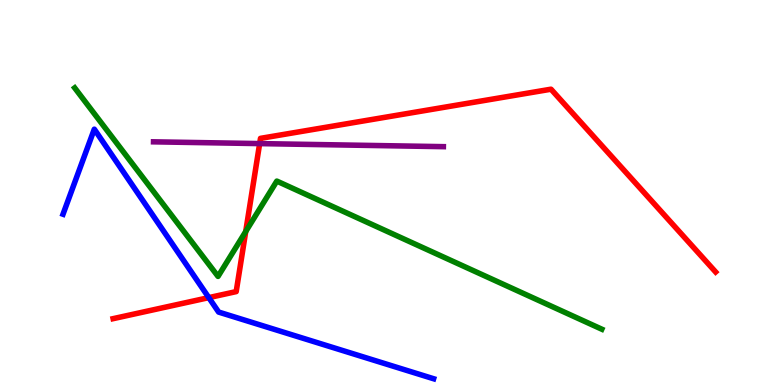[{'lines': ['blue', 'red'], 'intersections': [{'x': 2.69, 'y': 2.27}]}, {'lines': ['green', 'red'], 'intersections': [{'x': 3.17, 'y': 3.99}]}, {'lines': ['purple', 'red'], 'intersections': [{'x': 3.35, 'y': 6.27}]}, {'lines': ['blue', 'green'], 'intersections': []}, {'lines': ['blue', 'purple'], 'intersections': []}, {'lines': ['green', 'purple'], 'intersections': []}]